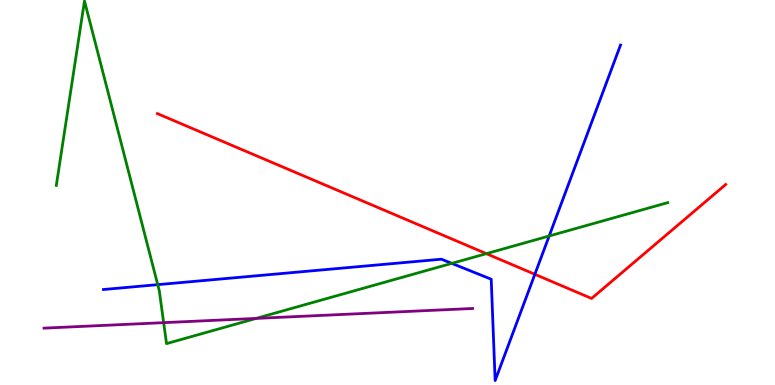[{'lines': ['blue', 'red'], 'intersections': [{'x': 6.9, 'y': 2.88}]}, {'lines': ['green', 'red'], 'intersections': [{'x': 6.28, 'y': 3.41}]}, {'lines': ['purple', 'red'], 'intersections': []}, {'lines': ['blue', 'green'], 'intersections': [{'x': 2.04, 'y': 2.61}, {'x': 5.83, 'y': 3.16}, {'x': 7.09, 'y': 3.87}]}, {'lines': ['blue', 'purple'], 'intersections': []}, {'lines': ['green', 'purple'], 'intersections': [{'x': 2.11, 'y': 1.62}, {'x': 3.3, 'y': 1.73}]}]